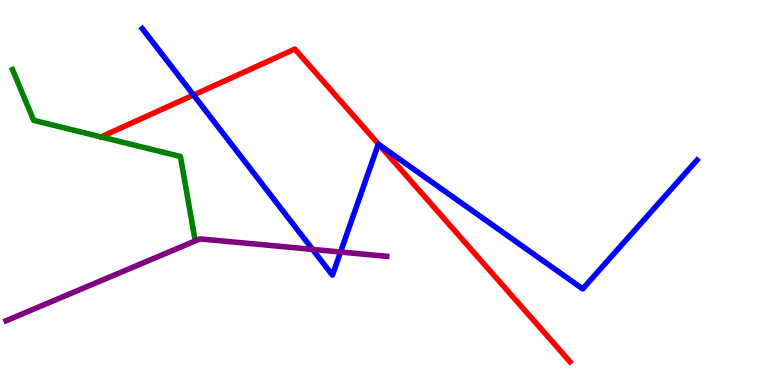[{'lines': ['blue', 'red'], 'intersections': [{'x': 2.5, 'y': 7.53}, {'x': 4.89, 'y': 6.24}]}, {'lines': ['green', 'red'], 'intersections': []}, {'lines': ['purple', 'red'], 'intersections': []}, {'lines': ['blue', 'green'], 'intersections': []}, {'lines': ['blue', 'purple'], 'intersections': [{'x': 4.03, 'y': 3.52}, {'x': 4.39, 'y': 3.45}]}, {'lines': ['green', 'purple'], 'intersections': []}]